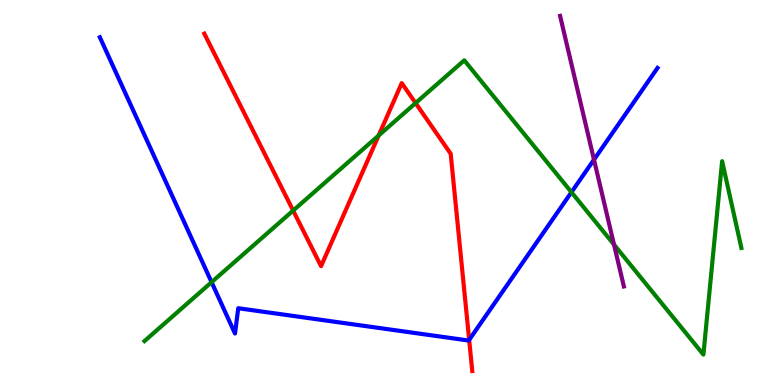[{'lines': ['blue', 'red'], 'intersections': [{'x': 6.05, 'y': 1.17}]}, {'lines': ['green', 'red'], 'intersections': [{'x': 3.78, 'y': 4.53}, {'x': 4.89, 'y': 6.48}, {'x': 5.36, 'y': 7.32}]}, {'lines': ['purple', 'red'], 'intersections': []}, {'lines': ['blue', 'green'], 'intersections': [{'x': 2.73, 'y': 2.67}, {'x': 7.37, 'y': 5.01}]}, {'lines': ['blue', 'purple'], 'intersections': [{'x': 7.66, 'y': 5.85}]}, {'lines': ['green', 'purple'], 'intersections': [{'x': 7.92, 'y': 3.65}]}]